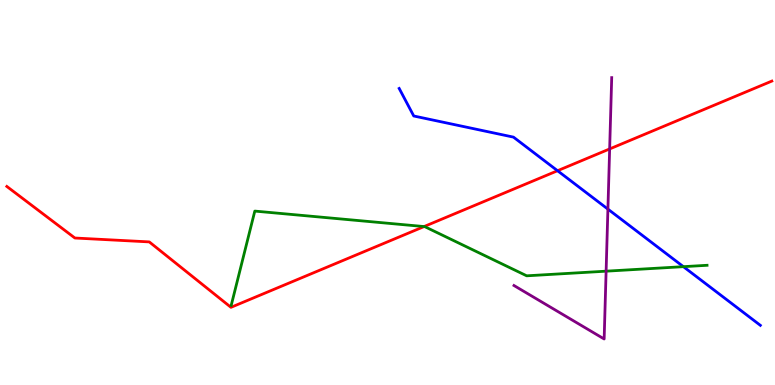[{'lines': ['blue', 'red'], 'intersections': [{'x': 7.19, 'y': 5.57}]}, {'lines': ['green', 'red'], 'intersections': [{'x': 5.47, 'y': 4.12}]}, {'lines': ['purple', 'red'], 'intersections': [{'x': 7.87, 'y': 6.13}]}, {'lines': ['blue', 'green'], 'intersections': [{'x': 8.82, 'y': 3.07}]}, {'lines': ['blue', 'purple'], 'intersections': [{'x': 7.84, 'y': 4.57}]}, {'lines': ['green', 'purple'], 'intersections': [{'x': 7.82, 'y': 2.96}]}]